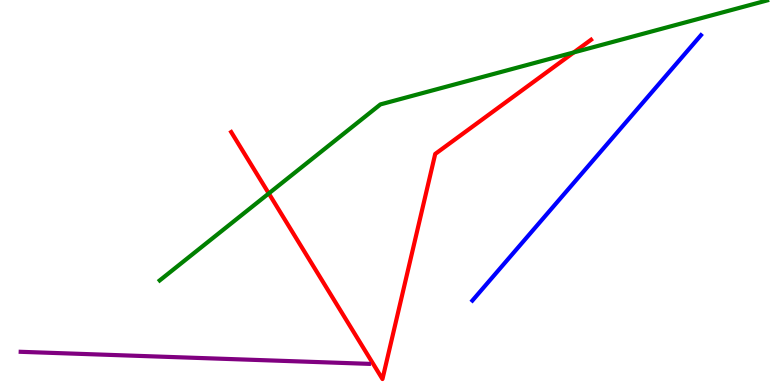[{'lines': ['blue', 'red'], 'intersections': []}, {'lines': ['green', 'red'], 'intersections': [{'x': 3.47, 'y': 4.98}, {'x': 7.4, 'y': 8.64}]}, {'lines': ['purple', 'red'], 'intersections': []}, {'lines': ['blue', 'green'], 'intersections': []}, {'lines': ['blue', 'purple'], 'intersections': []}, {'lines': ['green', 'purple'], 'intersections': []}]